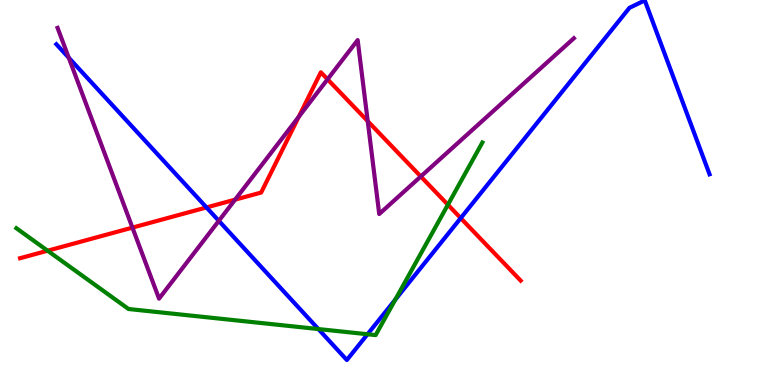[{'lines': ['blue', 'red'], 'intersections': [{'x': 2.66, 'y': 4.61}, {'x': 5.94, 'y': 4.33}]}, {'lines': ['green', 'red'], 'intersections': [{'x': 0.614, 'y': 3.49}, {'x': 5.78, 'y': 4.68}]}, {'lines': ['purple', 'red'], 'intersections': [{'x': 1.71, 'y': 4.09}, {'x': 3.03, 'y': 4.81}, {'x': 3.85, 'y': 6.97}, {'x': 4.23, 'y': 7.94}, {'x': 4.74, 'y': 6.85}, {'x': 5.43, 'y': 5.42}]}, {'lines': ['blue', 'green'], 'intersections': [{'x': 4.11, 'y': 1.45}, {'x': 4.74, 'y': 1.32}, {'x': 5.1, 'y': 2.22}]}, {'lines': ['blue', 'purple'], 'intersections': [{'x': 0.887, 'y': 8.5}, {'x': 2.82, 'y': 4.26}]}, {'lines': ['green', 'purple'], 'intersections': []}]